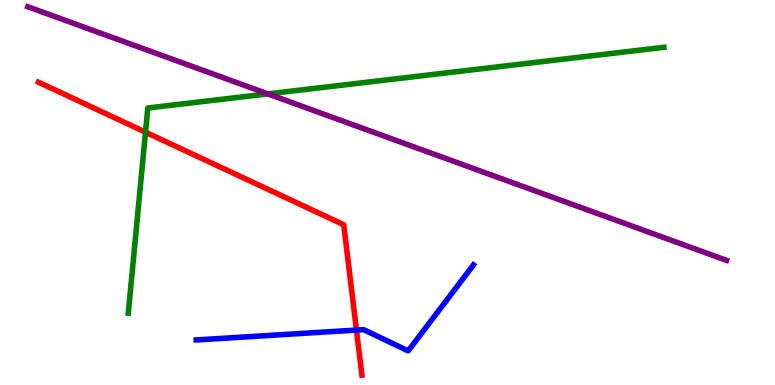[{'lines': ['blue', 'red'], 'intersections': [{'x': 4.6, 'y': 1.43}]}, {'lines': ['green', 'red'], 'intersections': [{'x': 1.88, 'y': 6.57}]}, {'lines': ['purple', 'red'], 'intersections': []}, {'lines': ['blue', 'green'], 'intersections': []}, {'lines': ['blue', 'purple'], 'intersections': []}, {'lines': ['green', 'purple'], 'intersections': [{'x': 3.46, 'y': 7.56}]}]